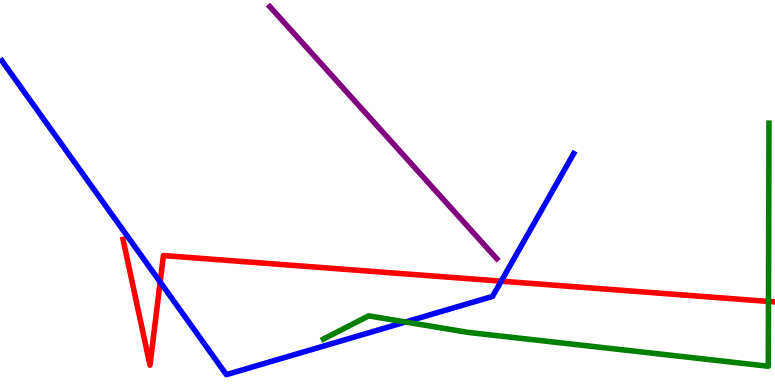[{'lines': ['blue', 'red'], 'intersections': [{'x': 2.07, 'y': 2.67}, {'x': 6.47, 'y': 2.7}]}, {'lines': ['green', 'red'], 'intersections': [{'x': 9.92, 'y': 2.17}]}, {'lines': ['purple', 'red'], 'intersections': []}, {'lines': ['blue', 'green'], 'intersections': [{'x': 5.23, 'y': 1.64}]}, {'lines': ['blue', 'purple'], 'intersections': []}, {'lines': ['green', 'purple'], 'intersections': []}]